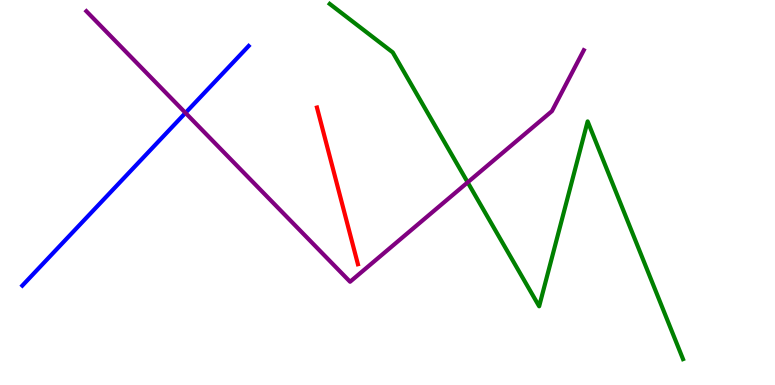[{'lines': ['blue', 'red'], 'intersections': []}, {'lines': ['green', 'red'], 'intersections': []}, {'lines': ['purple', 'red'], 'intersections': []}, {'lines': ['blue', 'green'], 'intersections': []}, {'lines': ['blue', 'purple'], 'intersections': [{'x': 2.39, 'y': 7.07}]}, {'lines': ['green', 'purple'], 'intersections': [{'x': 6.03, 'y': 5.26}]}]